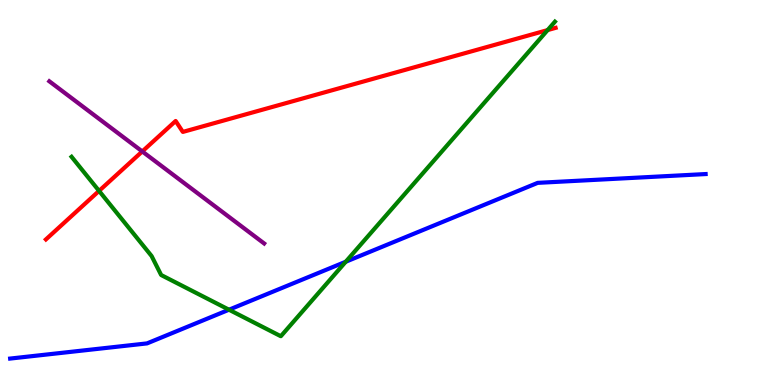[{'lines': ['blue', 'red'], 'intersections': []}, {'lines': ['green', 'red'], 'intersections': [{'x': 1.28, 'y': 5.04}, {'x': 7.07, 'y': 9.22}]}, {'lines': ['purple', 'red'], 'intersections': [{'x': 1.84, 'y': 6.07}]}, {'lines': ['blue', 'green'], 'intersections': [{'x': 2.95, 'y': 1.96}, {'x': 4.46, 'y': 3.2}]}, {'lines': ['blue', 'purple'], 'intersections': []}, {'lines': ['green', 'purple'], 'intersections': []}]